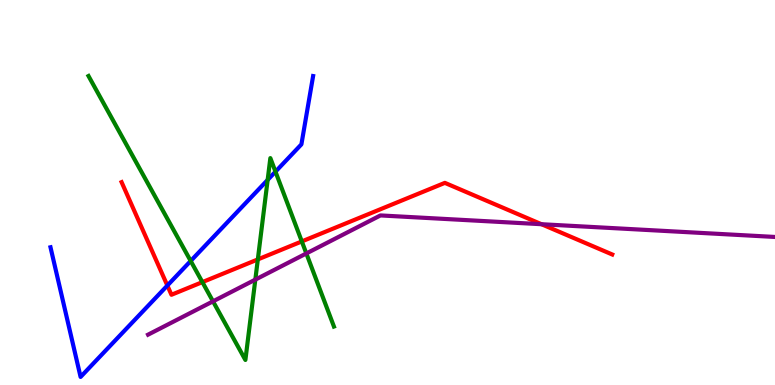[{'lines': ['blue', 'red'], 'intersections': [{'x': 2.16, 'y': 2.58}]}, {'lines': ['green', 'red'], 'intersections': [{'x': 2.61, 'y': 2.67}, {'x': 3.33, 'y': 3.26}, {'x': 3.89, 'y': 3.73}]}, {'lines': ['purple', 'red'], 'intersections': [{'x': 6.99, 'y': 4.18}]}, {'lines': ['blue', 'green'], 'intersections': [{'x': 2.46, 'y': 3.22}, {'x': 3.45, 'y': 5.33}, {'x': 3.55, 'y': 5.54}]}, {'lines': ['blue', 'purple'], 'intersections': []}, {'lines': ['green', 'purple'], 'intersections': [{'x': 2.75, 'y': 2.17}, {'x': 3.29, 'y': 2.74}, {'x': 3.95, 'y': 3.42}]}]